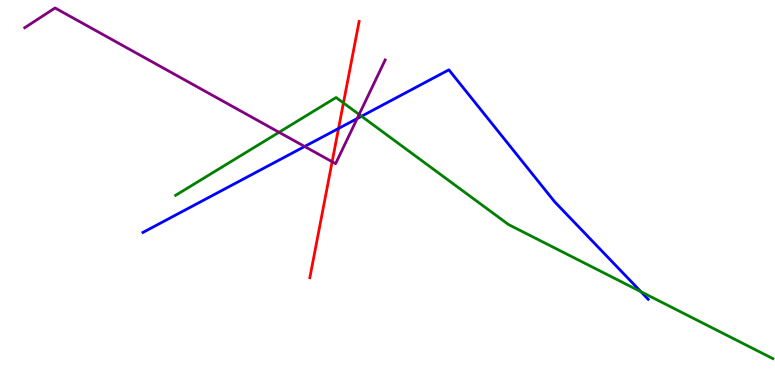[{'lines': ['blue', 'red'], 'intersections': [{'x': 4.37, 'y': 6.66}]}, {'lines': ['green', 'red'], 'intersections': [{'x': 4.43, 'y': 7.33}]}, {'lines': ['purple', 'red'], 'intersections': [{'x': 4.29, 'y': 5.8}]}, {'lines': ['blue', 'green'], 'intersections': [{'x': 4.67, 'y': 6.98}, {'x': 8.27, 'y': 2.42}]}, {'lines': ['blue', 'purple'], 'intersections': [{'x': 3.93, 'y': 6.2}, {'x': 4.61, 'y': 6.92}]}, {'lines': ['green', 'purple'], 'intersections': [{'x': 3.6, 'y': 6.56}, {'x': 4.63, 'y': 7.03}]}]